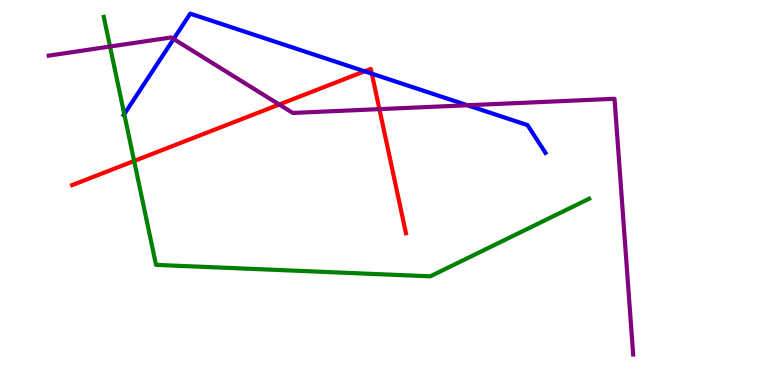[{'lines': ['blue', 'red'], 'intersections': [{'x': 4.7, 'y': 8.15}, {'x': 4.8, 'y': 8.09}]}, {'lines': ['green', 'red'], 'intersections': [{'x': 1.73, 'y': 5.82}]}, {'lines': ['purple', 'red'], 'intersections': [{'x': 3.6, 'y': 7.29}, {'x': 4.9, 'y': 7.17}]}, {'lines': ['blue', 'green'], 'intersections': [{'x': 1.6, 'y': 7.04}]}, {'lines': ['blue', 'purple'], 'intersections': [{'x': 2.24, 'y': 8.99}, {'x': 6.03, 'y': 7.27}]}, {'lines': ['green', 'purple'], 'intersections': [{'x': 1.42, 'y': 8.79}]}]